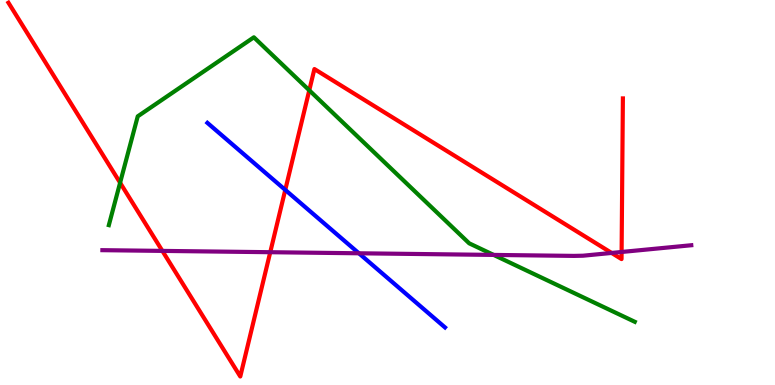[{'lines': ['blue', 'red'], 'intersections': [{'x': 3.68, 'y': 5.07}]}, {'lines': ['green', 'red'], 'intersections': [{'x': 1.55, 'y': 5.25}, {'x': 3.99, 'y': 7.65}]}, {'lines': ['purple', 'red'], 'intersections': [{'x': 2.1, 'y': 3.48}, {'x': 3.49, 'y': 3.45}, {'x': 7.89, 'y': 3.43}, {'x': 8.02, 'y': 3.46}]}, {'lines': ['blue', 'green'], 'intersections': []}, {'lines': ['blue', 'purple'], 'intersections': [{'x': 4.63, 'y': 3.42}]}, {'lines': ['green', 'purple'], 'intersections': [{'x': 6.37, 'y': 3.38}]}]